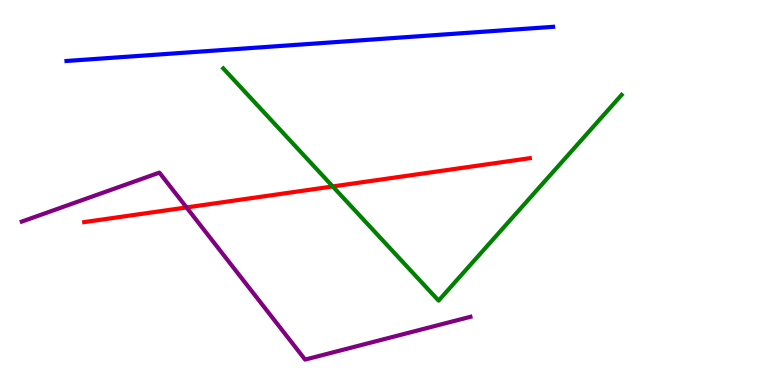[{'lines': ['blue', 'red'], 'intersections': []}, {'lines': ['green', 'red'], 'intersections': [{'x': 4.29, 'y': 5.16}]}, {'lines': ['purple', 'red'], 'intersections': [{'x': 2.41, 'y': 4.61}]}, {'lines': ['blue', 'green'], 'intersections': []}, {'lines': ['blue', 'purple'], 'intersections': []}, {'lines': ['green', 'purple'], 'intersections': []}]